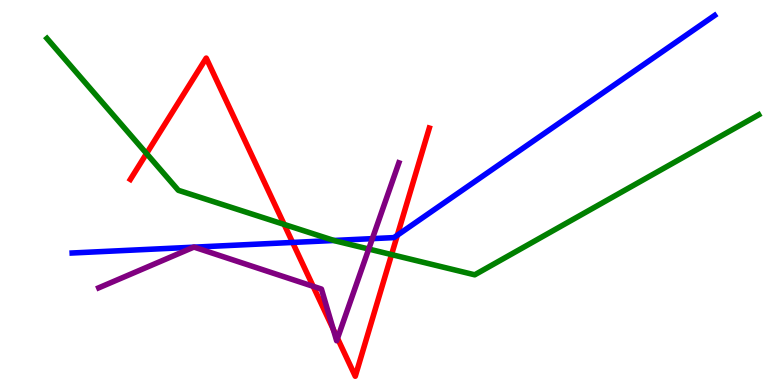[{'lines': ['blue', 'red'], 'intersections': [{'x': 3.78, 'y': 3.7}, {'x': 5.13, 'y': 3.89}]}, {'lines': ['green', 'red'], 'intersections': [{'x': 1.89, 'y': 6.01}, {'x': 3.67, 'y': 4.17}, {'x': 5.05, 'y': 3.39}]}, {'lines': ['purple', 'red'], 'intersections': [{'x': 4.04, 'y': 2.56}, {'x': 4.3, 'y': 1.45}, {'x': 4.35, 'y': 1.21}]}, {'lines': ['blue', 'green'], 'intersections': [{'x': 4.31, 'y': 3.75}]}, {'lines': ['blue', 'purple'], 'intersections': [{'x': 2.5, 'y': 3.58}, {'x': 2.51, 'y': 3.58}, {'x': 4.8, 'y': 3.8}]}, {'lines': ['green', 'purple'], 'intersections': [{'x': 4.76, 'y': 3.53}]}]